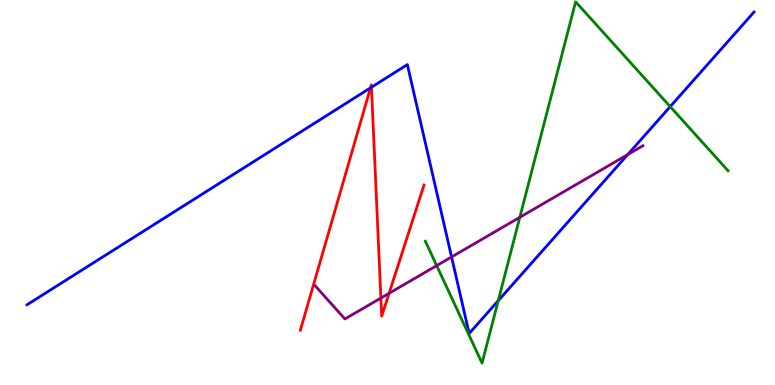[{'lines': ['blue', 'red'], 'intersections': [{'x': 4.78, 'y': 7.72}, {'x': 4.79, 'y': 7.73}]}, {'lines': ['green', 'red'], 'intersections': []}, {'lines': ['purple', 'red'], 'intersections': [{'x': 4.91, 'y': 2.26}, {'x': 5.02, 'y': 2.38}]}, {'lines': ['blue', 'green'], 'intersections': [{'x': 6.43, 'y': 2.19}, {'x': 8.65, 'y': 7.23}]}, {'lines': ['blue', 'purple'], 'intersections': [{'x': 5.83, 'y': 3.33}, {'x': 8.1, 'y': 5.99}]}, {'lines': ['green', 'purple'], 'intersections': [{'x': 5.63, 'y': 3.1}, {'x': 6.71, 'y': 4.36}]}]